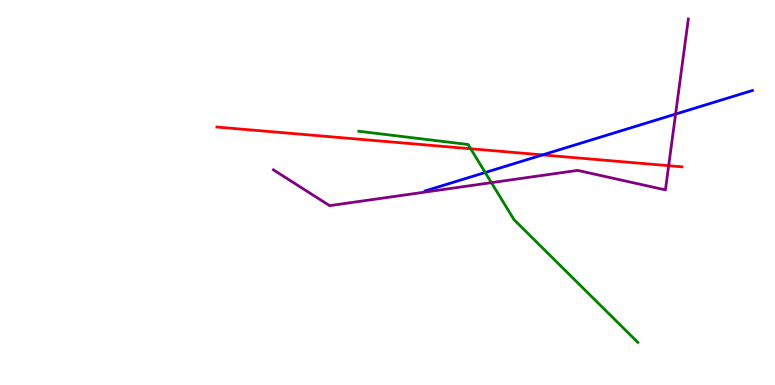[{'lines': ['blue', 'red'], 'intersections': [{'x': 7.0, 'y': 5.98}]}, {'lines': ['green', 'red'], 'intersections': [{'x': 6.07, 'y': 6.14}]}, {'lines': ['purple', 'red'], 'intersections': [{'x': 8.63, 'y': 5.7}]}, {'lines': ['blue', 'green'], 'intersections': [{'x': 6.26, 'y': 5.52}]}, {'lines': ['blue', 'purple'], 'intersections': [{'x': 8.72, 'y': 7.04}]}, {'lines': ['green', 'purple'], 'intersections': [{'x': 6.34, 'y': 5.26}]}]